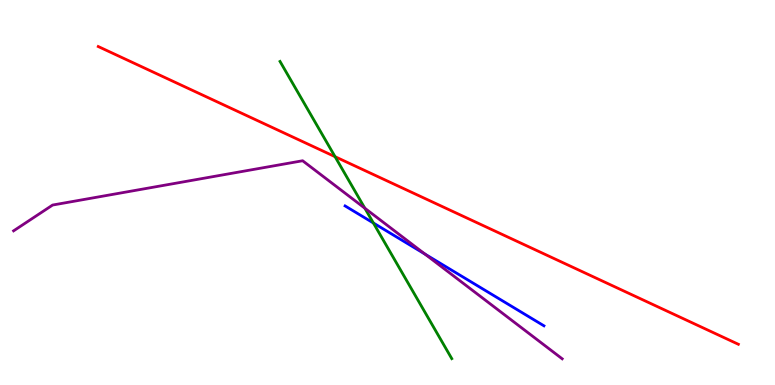[{'lines': ['blue', 'red'], 'intersections': []}, {'lines': ['green', 'red'], 'intersections': [{'x': 4.32, 'y': 5.93}]}, {'lines': ['purple', 'red'], 'intersections': []}, {'lines': ['blue', 'green'], 'intersections': [{'x': 4.82, 'y': 4.21}]}, {'lines': ['blue', 'purple'], 'intersections': [{'x': 5.48, 'y': 3.4}]}, {'lines': ['green', 'purple'], 'intersections': [{'x': 4.71, 'y': 4.59}]}]